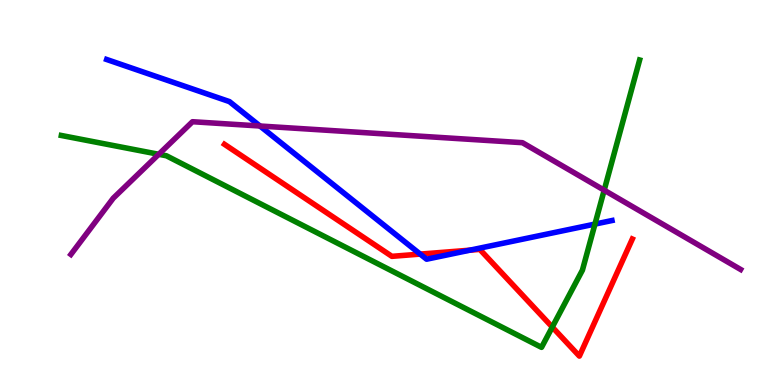[{'lines': ['blue', 'red'], 'intersections': [{'x': 5.42, 'y': 3.4}, {'x': 6.06, 'y': 3.5}]}, {'lines': ['green', 'red'], 'intersections': [{'x': 7.13, 'y': 1.5}]}, {'lines': ['purple', 'red'], 'intersections': []}, {'lines': ['blue', 'green'], 'intersections': [{'x': 7.68, 'y': 4.18}]}, {'lines': ['blue', 'purple'], 'intersections': [{'x': 3.35, 'y': 6.73}]}, {'lines': ['green', 'purple'], 'intersections': [{'x': 2.05, 'y': 5.99}, {'x': 7.8, 'y': 5.06}]}]